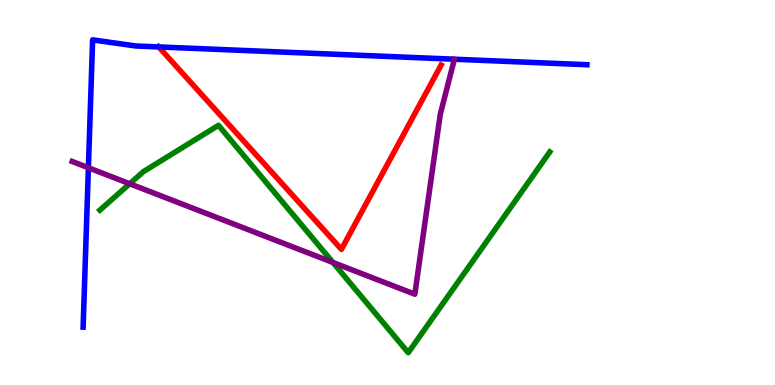[{'lines': ['blue', 'red'], 'intersections': [{'x': 2.05, 'y': 8.78}]}, {'lines': ['green', 'red'], 'intersections': []}, {'lines': ['purple', 'red'], 'intersections': []}, {'lines': ['blue', 'green'], 'intersections': []}, {'lines': ['blue', 'purple'], 'intersections': [{'x': 1.14, 'y': 5.64}]}, {'lines': ['green', 'purple'], 'intersections': [{'x': 1.67, 'y': 5.23}, {'x': 4.3, 'y': 3.18}]}]